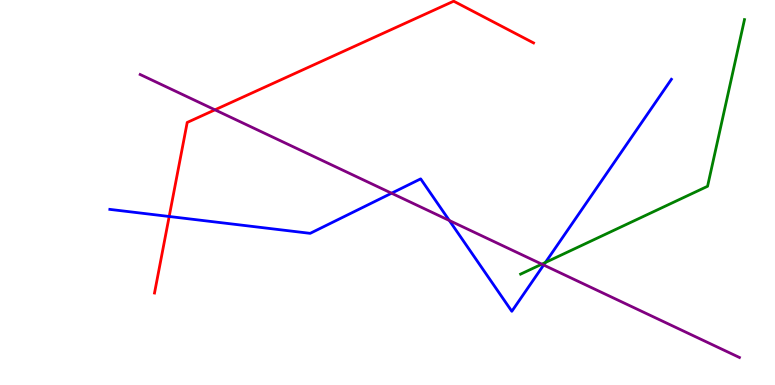[{'lines': ['blue', 'red'], 'intersections': [{'x': 2.18, 'y': 4.38}]}, {'lines': ['green', 'red'], 'intersections': []}, {'lines': ['purple', 'red'], 'intersections': [{'x': 2.77, 'y': 7.15}]}, {'lines': ['blue', 'green'], 'intersections': [{'x': 7.04, 'y': 3.18}]}, {'lines': ['blue', 'purple'], 'intersections': [{'x': 5.05, 'y': 4.98}, {'x': 5.8, 'y': 4.27}, {'x': 7.01, 'y': 3.12}]}, {'lines': ['green', 'purple'], 'intersections': [{'x': 6.99, 'y': 3.14}]}]